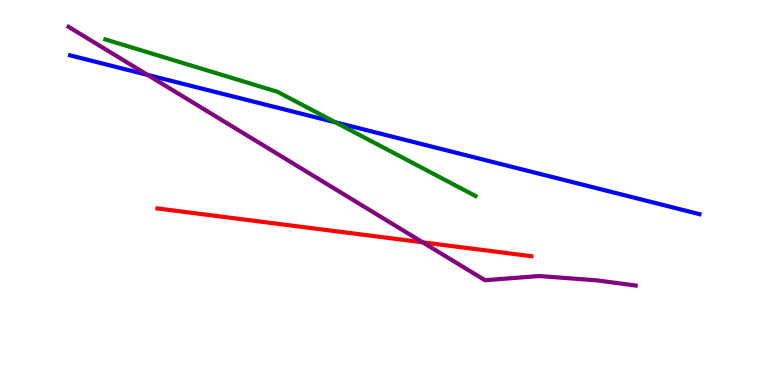[{'lines': ['blue', 'red'], 'intersections': []}, {'lines': ['green', 'red'], 'intersections': []}, {'lines': ['purple', 'red'], 'intersections': [{'x': 5.45, 'y': 3.71}]}, {'lines': ['blue', 'green'], 'intersections': [{'x': 4.33, 'y': 6.82}]}, {'lines': ['blue', 'purple'], 'intersections': [{'x': 1.9, 'y': 8.05}]}, {'lines': ['green', 'purple'], 'intersections': []}]